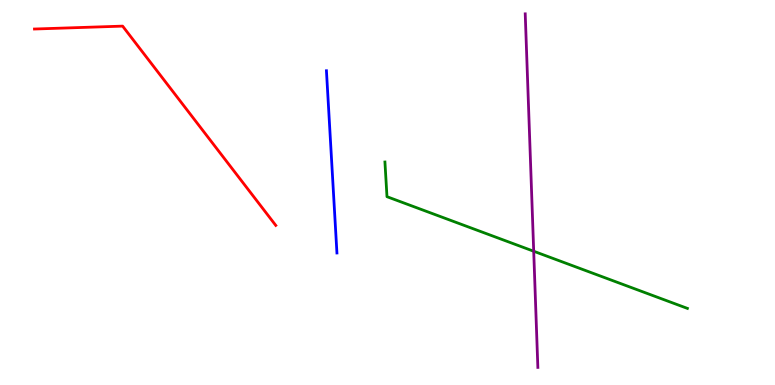[{'lines': ['blue', 'red'], 'intersections': []}, {'lines': ['green', 'red'], 'intersections': []}, {'lines': ['purple', 'red'], 'intersections': []}, {'lines': ['blue', 'green'], 'intersections': []}, {'lines': ['blue', 'purple'], 'intersections': []}, {'lines': ['green', 'purple'], 'intersections': [{'x': 6.89, 'y': 3.47}]}]